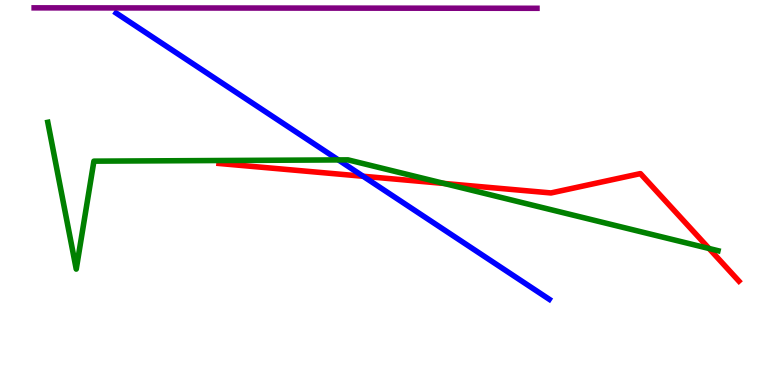[{'lines': ['blue', 'red'], 'intersections': [{'x': 4.69, 'y': 5.42}]}, {'lines': ['green', 'red'], 'intersections': [{'x': 5.73, 'y': 5.24}, {'x': 9.15, 'y': 3.55}]}, {'lines': ['purple', 'red'], 'intersections': []}, {'lines': ['blue', 'green'], 'intersections': [{'x': 4.37, 'y': 5.85}]}, {'lines': ['blue', 'purple'], 'intersections': []}, {'lines': ['green', 'purple'], 'intersections': []}]